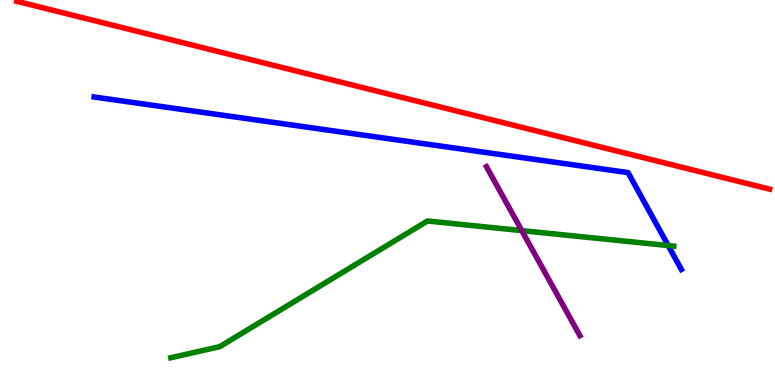[{'lines': ['blue', 'red'], 'intersections': []}, {'lines': ['green', 'red'], 'intersections': []}, {'lines': ['purple', 'red'], 'intersections': []}, {'lines': ['blue', 'green'], 'intersections': [{'x': 8.62, 'y': 3.62}]}, {'lines': ['blue', 'purple'], 'intersections': []}, {'lines': ['green', 'purple'], 'intersections': [{'x': 6.73, 'y': 4.01}]}]